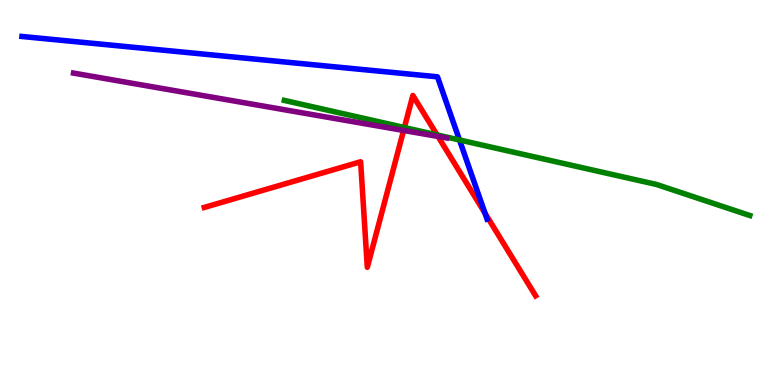[{'lines': ['blue', 'red'], 'intersections': [{'x': 6.26, 'y': 4.46}]}, {'lines': ['green', 'red'], 'intersections': [{'x': 5.22, 'y': 6.69}, {'x': 5.64, 'y': 6.5}]}, {'lines': ['purple', 'red'], 'intersections': [{'x': 5.21, 'y': 6.61}, {'x': 5.65, 'y': 6.46}]}, {'lines': ['blue', 'green'], 'intersections': [{'x': 5.93, 'y': 6.36}]}, {'lines': ['blue', 'purple'], 'intersections': []}, {'lines': ['green', 'purple'], 'intersections': []}]